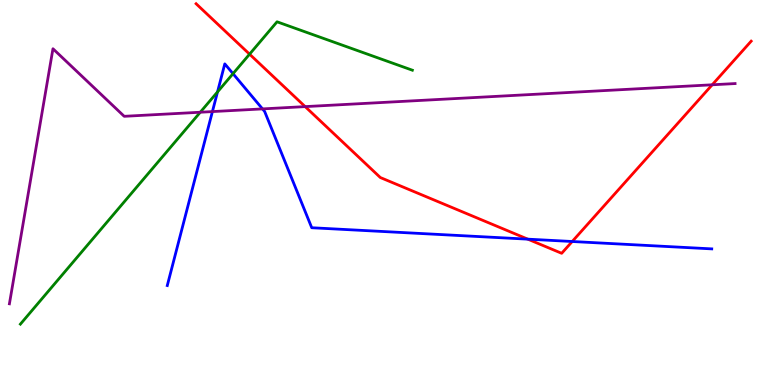[{'lines': ['blue', 'red'], 'intersections': [{'x': 6.81, 'y': 3.79}, {'x': 7.38, 'y': 3.73}]}, {'lines': ['green', 'red'], 'intersections': [{'x': 3.22, 'y': 8.59}]}, {'lines': ['purple', 'red'], 'intersections': [{'x': 3.94, 'y': 7.23}, {'x': 9.19, 'y': 7.8}]}, {'lines': ['blue', 'green'], 'intersections': [{'x': 2.81, 'y': 7.61}, {'x': 3.01, 'y': 8.09}]}, {'lines': ['blue', 'purple'], 'intersections': [{'x': 2.74, 'y': 7.1}, {'x': 3.39, 'y': 7.17}]}, {'lines': ['green', 'purple'], 'intersections': [{'x': 2.58, 'y': 7.08}]}]